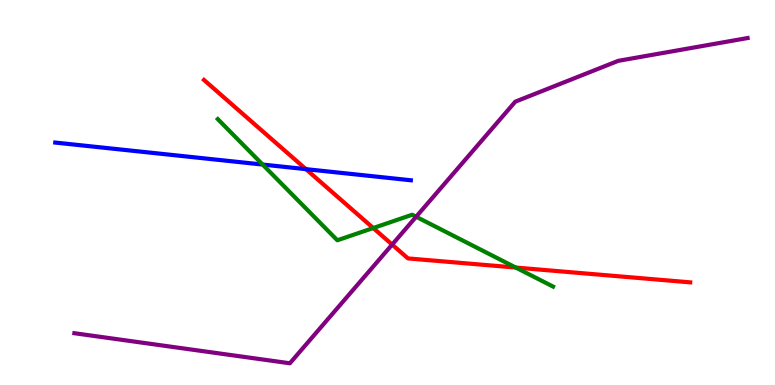[{'lines': ['blue', 'red'], 'intersections': [{'x': 3.95, 'y': 5.61}]}, {'lines': ['green', 'red'], 'intersections': [{'x': 4.82, 'y': 4.08}, {'x': 6.66, 'y': 3.05}]}, {'lines': ['purple', 'red'], 'intersections': [{'x': 5.06, 'y': 3.65}]}, {'lines': ['blue', 'green'], 'intersections': [{'x': 3.39, 'y': 5.73}]}, {'lines': ['blue', 'purple'], 'intersections': []}, {'lines': ['green', 'purple'], 'intersections': [{'x': 5.37, 'y': 4.37}]}]